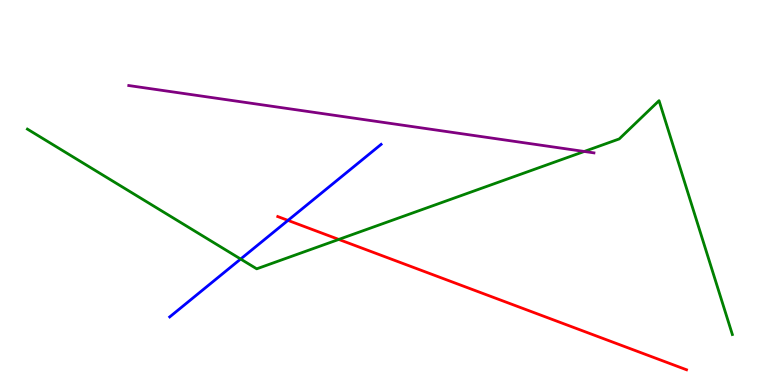[{'lines': ['blue', 'red'], 'intersections': [{'x': 3.72, 'y': 4.28}]}, {'lines': ['green', 'red'], 'intersections': [{'x': 4.37, 'y': 3.78}]}, {'lines': ['purple', 'red'], 'intersections': []}, {'lines': ['blue', 'green'], 'intersections': [{'x': 3.11, 'y': 3.27}]}, {'lines': ['blue', 'purple'], 'intersections': []}, {'lines': ['green', 'purple'], 'intersections': [{'x': 7.54, 'y': 6.07}]}]